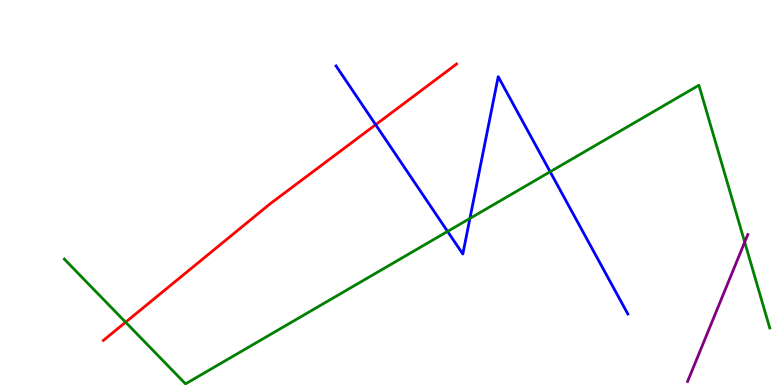[{'lines': ['blue', 'red'], 'intersections': [{'x': 4.85, 'y': 6.76}]}, {'lines': ['green', 'red'], 'intersections': [{'x': 1.62, 'y': 1.63}]}, {'lines': ['purple', 'red'], 'intersections': []}, {'lines': ['blue', 'green'], 'intersections': [{'x': 5.78, 'y': 3.99}, {'x': 6.06, 'y': 4.33}, {'x': 7.1, 'y': 5.54}]}, {'lines': ['blue', 'purple'], 'intersections': []}, {'lines': ['green', 'purple'], 'intersections': [{'x': 9.61, 'y': 3.71}]}]